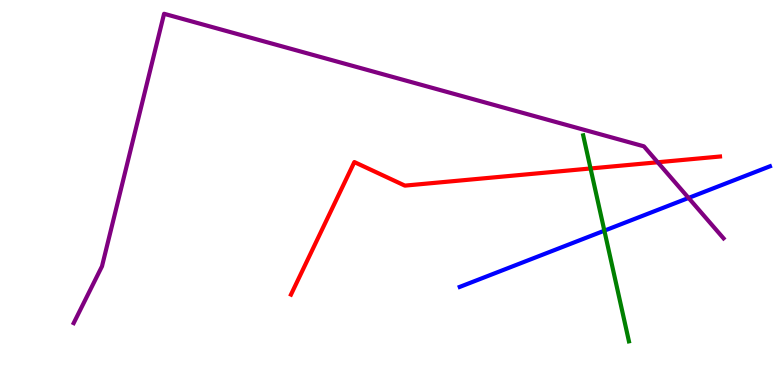[{'lines': ['blue', 'red'], 'intersections': []}, {'lines': ['green', 'red'], 'intersections': [{'x': 7.62, 'y': 5.62}]}, {'lines': ['purple', 'red'], 'intersections': [{'x': 8.49, 'y': 5.79}]}, {'lines': ['blue', 'green'], 'intersections': [{'x': 7.8, 'y': 4.01}]}, {'lines': ['blue', 'purple'], 'intersections': [{'x': 8.88, 'y': 4.86}]}, {'lines': ['green', 'purple'], 'intersections': []}]